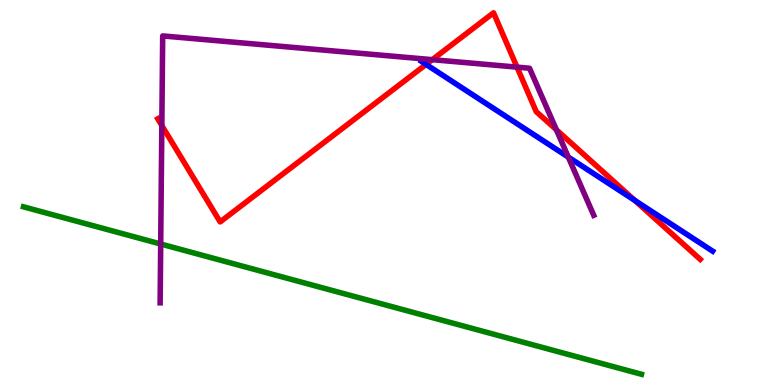[{'lines': ['blue', 'red'], 'intersections': [{'x': 5.5, 'y': 8.33}, {'x': 8.19, 'y': 4.79}]}, {'lines': ['green', 'red'], 'intersections': []}, {'lines': ['purple', 'red'], 'intersections': [{'x': 2.09, 'y': 6.74}, {'x': 5.58, 'y': 8.45}, {'x': 6.67, 'y': 8.26}, {'x': 7.18, 'y': 6.63}]}, {'lines': ['blue', 'green'], 'intersections': []}, {'lines': ['blue', 'purple'], 'intersections': [{'x': 7.33, 'y': 5.92}]}, {'lines': ['green', 'purple'], 'intersections': [{'x': 2.07, 'y': 3.66}]}]